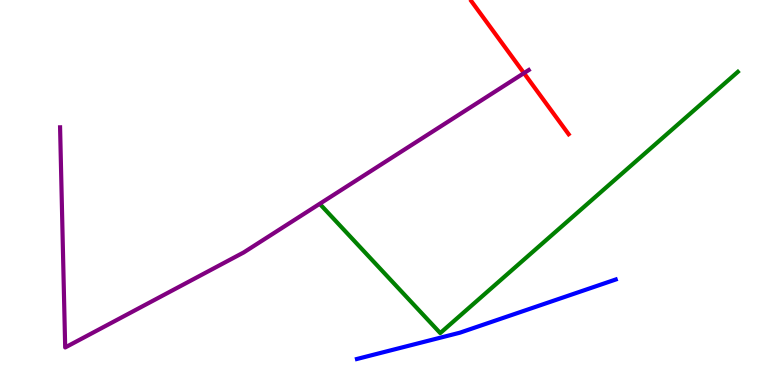[{'lines': ['blue', 'red'], 'intersections': []}, {'lines': ['green', 'red'], 'intersections': []}, {'lines': ['purple', 'red'], 'intersections': [{'x': 6.76, 'y': 8.1}]}, {'lines': ['blue', 'green'], 'intersections': []}, {'lines': ['blue', 'purple'], 'intersections': []}, {'lines': ['green', 'purple'], 'intersections': []}]